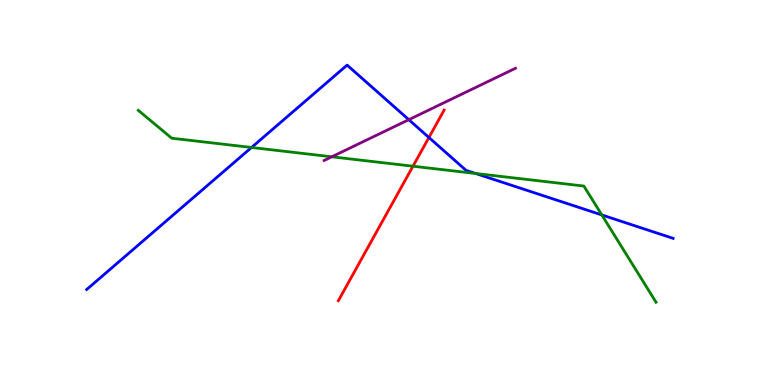[{'lines': ['blue', 'red'], 'intersections': [{'x': 5.53, 'y': 6.43}]}, {'lines': ['green', 'red'], 'intersections': [{'x': 5.33, 'y': 5.68}]}, {'lines': ['purple', 'red'], 'intersections': []}, {'lines': ['blue', 'green'], 'intersections': [{'x': 3.25, 'y': 6.17}, {'x': 6.14, 'y': 5.49}, {'x': 7.77, 'y': 4.42}]}, {'lines': ['blue', 'purple'], 'intersections': [{'x': 5.27, 'y': 6.89}]}, {'lines': ['green', 'purple'], 'intersections': [{'x': 4.28, 'y': 5.93}]}]